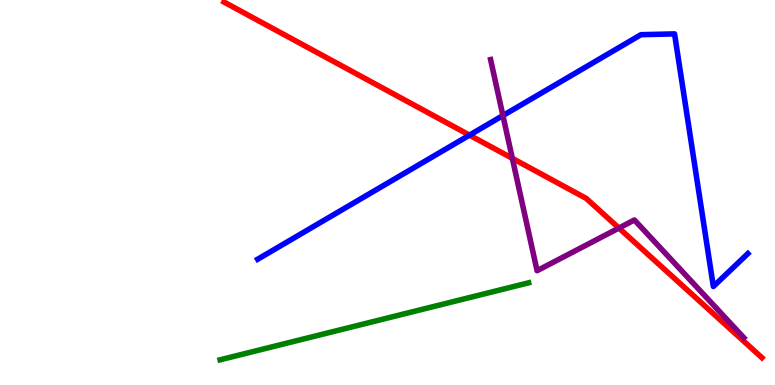[{'lines': ['blue', 'red'], 'intersections': [{'x': 6.06, 'y': 6.49}]}, {'lines': ['green', 'red'], 'intersections': []}, {'lines': ['purple', 'red'], 'intersections': [{'x': 6.61, 'y': 5.89}, {'x': 7.99, 'y': 4.08}]}, {'lines': ['blue', 'green'], 'intersections': []}, {'lines': ['blue', 'purple'], 'intersections': [{'x': 6.49, 'y': 7.0}]}, {'lines': ['green', 'purple'], 'intersections': []}]